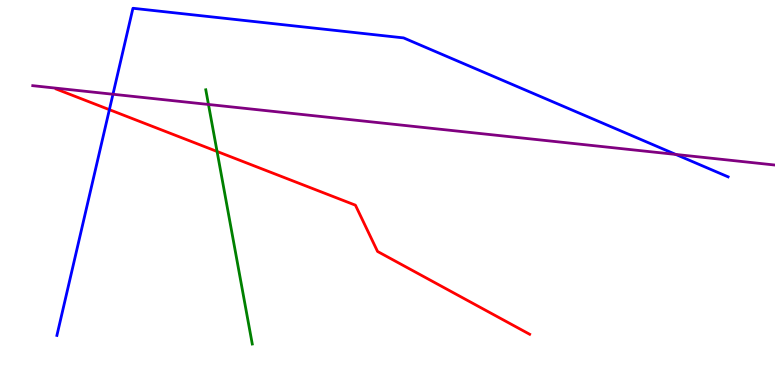[{'lines': ['blue', 'red'], 'intersections': [{'x': 1.41, 'y': 7.15}]}, {'lines': ['green', 'red'], 'intersections': [{'x': 2.8, 'y': 6.07}]}, {'lines': ['purple', 'red'], 'intersections': []}, {'lines': ['blue', 'green'], 'intersections': []}, {'lines': ['blue', 'purple'], 'intersections': [{'x': 1.46, 'y': 7.55}, {'x': 8.72, 'y': 5.99}]}, {'lines': ['green', 'purple'], 'intersections': [{'x': 2.69, 'y': 7.29}]}]